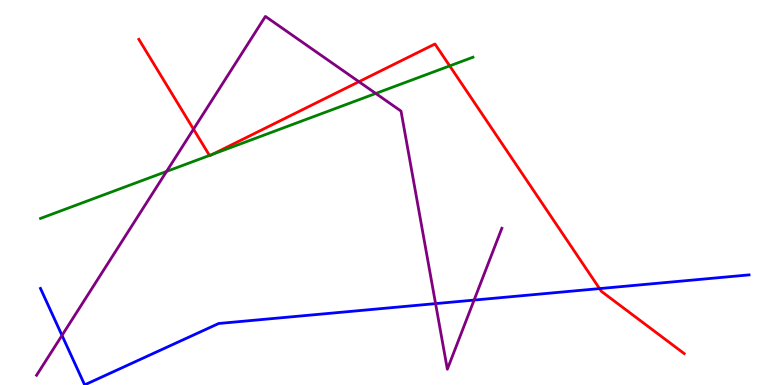[{'lines': ['blue', 'red'], 'intersections': [{'x': 7.74, 'y': 2.5}]}, {'lines': ['green', 'red'], 'intersections': [{'x': 2.7, 'y': 5.96}, {'x': 2.74, 'y': 5.99}, {'x': 5.8, 'y': 8.29}]}, {'lines': ['purple', 'red'], 'intersections': [{'x': 2.5, 'y': 6.64}, {'x': 4.63, 'y': 7.88}]}, {'lines': ['blue', 'green'], 'intersections': []}, {'lines': ['blue', 'purple'], 'intersections': [{'x': 0.8, 'y': 1.29}, {'x': 5.62, 'y': 2.11}, {'x': 6.12, 'y': 2.21}]}, {'lines': ['green', 'purple'], 'intersections': [{'x': 2.15, 'y': 5.55}, {'x': 4.85, 'y': 7.57}]}]